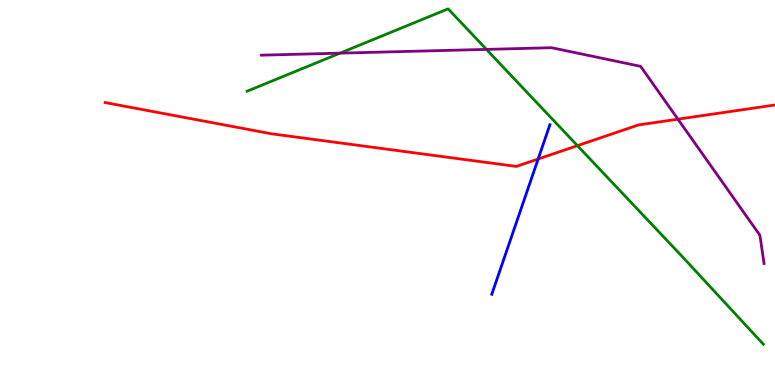[{'lines': ['blue', 'red'], 'intersections': [{'x': 6.94, 'y': 5.87}]}, {'lines': ['green', 'red'], 'intersections': [{'x': 7.45, 'y': 6.22}]}, {'lines': ['purple', 'red'], 'intersections': [{'x': 8.75, 'y': 6.9}]}, {'lines': ['blue', 'green'], 'intersections': []}, {'lines': ['blue', 'purple'], 'intersections': []}, {'lines': ['green', 'purple'], 'intersections': [{'x': 4.39, 'y': 8.62}, {'x': 6.28, 'y': 8.72}]}]